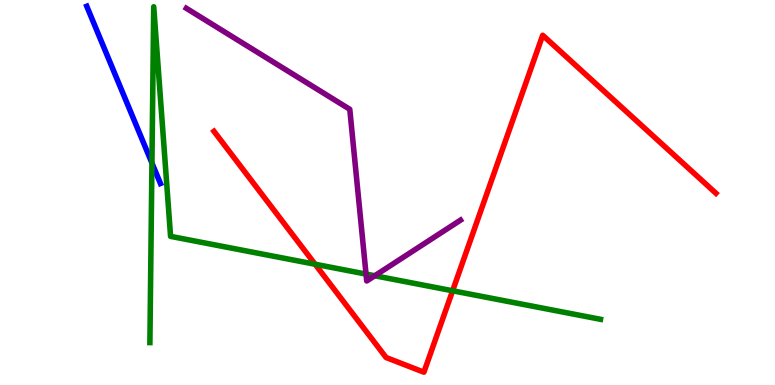[{'lines': ['blue', 'red'], 'intersections': []}, {'lines': ['green', 'red'], 'intersections': [{'x': 4.07, 'y': 3.14}, {'x': 5.84, 'y': 2.45}]}, {'lines': ['purple', 'red'], 'intersections': []}, {'lines': ['blue', 'green'], 'intersections': [{'x': 1.96, 'y': 5.77}]}, {'lines': ['blue', 'purple'], 'intersections': []}, {'lines': ['green', 'purple'], 'intersections': [{'x': 4.72, 'y': 2.88}, {'x': 4.84, 'y': 2.84}]}]